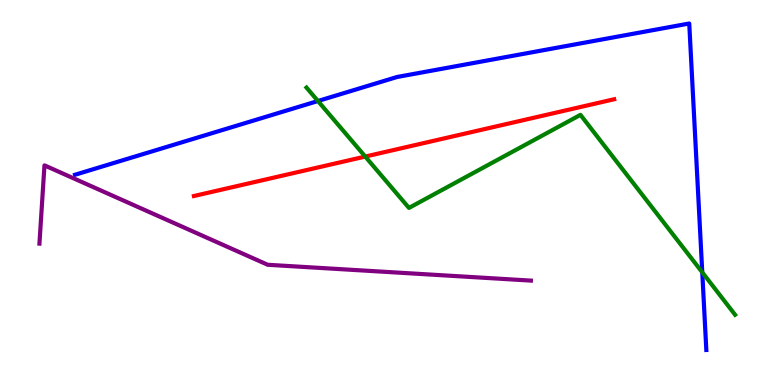[{'lines': ['blue', 'red'], 'intersections': []}, {'lines': ['green', 'red'], 'intersections': [{'x': 4.71, 'y': 5.93}]}, {'lines': ['purple', 'red'], 'intersections': []}, {'lines': ['blue', 'green'], 'intersections': [{'x': 4.1, 'y': 7.38}, {'x': 9.06, 'y': 2.93}]}, {'lines': ['blue', 'purple'], 'intersections': []}, {'lines': ['green', 'purple'], 'intersections': []}]